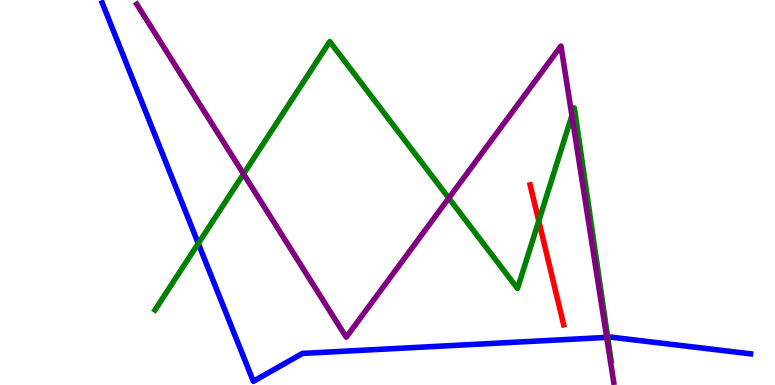[{'lines': ['blue', 'red'], 'intersections': []}, {'lines': ['green', 'red'], 'intersections': [{'x': 6.95, 'y': 4.26}]}, {'lines': ['purple', 'red'], 'intersections': []}, {'lines': ['blue', 'green'], 'intersections': [{'x': 2.56, 'y': 3.68}, {'x': 7.84, 'y': 1.24}]}, {'lines': ['blue', 'purple'], 'intersections': [{'x': 7.83, 'y': 1.24}]}, {'lines': ['green', 'purple'], 'intersections': [{'x': 3.14, 'y': 5.48}, {'x': 5.79, 'y': 4.85}, {'x': 7.38, 'y': 7.0}]}]